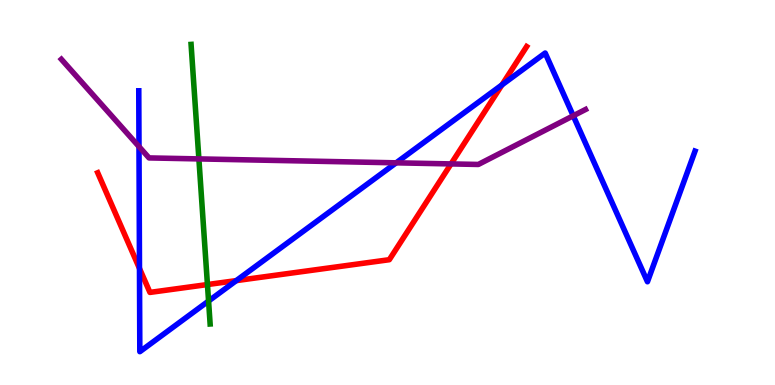[{'lines': ['blue', 'red'], 'intersections': [{'x': 1.8, 'y': 3.03}, {'x': 3.05, 'y': 2.71}, {'x': 6.48, 'y': 7.8}]}, {'lines': ['green', 'red'], 'intersections': [{'x': 2.68, 'y': 2.61}]}, {'lines': ['purple', 'red'], 'intersections': [{'x': 5.82, 'y': 5.74}]}, {'lines': ['blue', 'green'], 'intersections': [{'x': 2.69, 'y': 2.18}]}, {'lines': ['blue', 'purple'], 'intersections': [{'x': 1.79, 'y': 6.19}, {'x': 5.11, 'y': 5.77}, {'x': 7.4, 'y': 6.99}]}, {'lines': ['green', 'purple'], 'intersections': [{'x': 2.57, 'y': 5.87}]}]